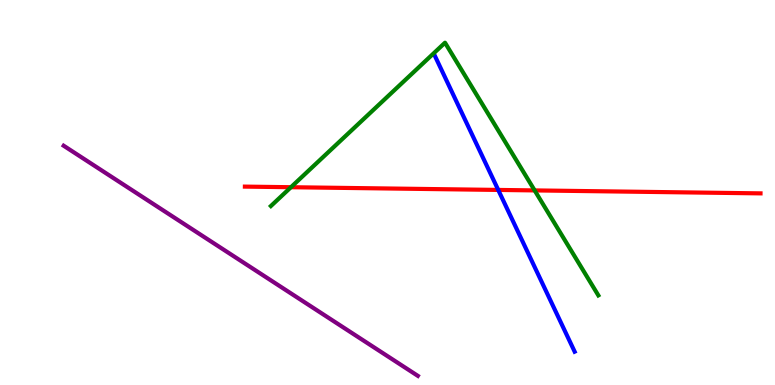[{'lines': ['blue', 'red'], 'intersections': [{'x': 6.43, 'y': 5.07}]}, {'lines': ['green', 'red'], 'intersections': [{'x': 3.75, 'y': 5.14}, {'x': 6.9, 'y': 5.05}]}, {'lines': ['purple', 'red'], 'intersections': []}, {'lines': ['blue', 'green'], 'intersections': []}, {'lines': ['blue', 'purple'], 'intersections': []}, {'lines': ['green', 'purple'], 'intersections': []}]